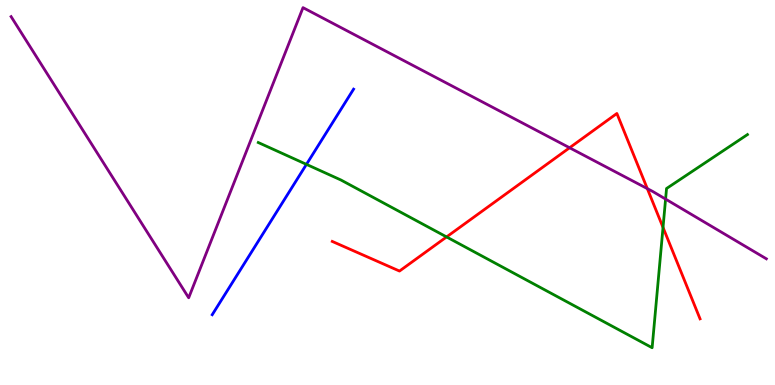[{'lines': ['blue', 'red'], 'intersections': []}, {'lines': ['green', 'red'], 'intersections': [{'x': 5.76, 'y': 3.85}, {'x': 8.56, 'y': 4.09}]}, {'lines': ['purple', 'red'], 'intersections': [{'x': 7.35, 'y': 6.16}, {'x': 8.35, 'y': 5.1}]}, {'lines': ['blue', 'green'], 'intersections': [{'x': 3.95, 'y': 5.73}]}, {'lines': ['blue', 'purple'], 'intersections': []}, {'lines': ['green', 'purple'], 'intersections': [{'x': 8.59, 'y': 4.83}]}]